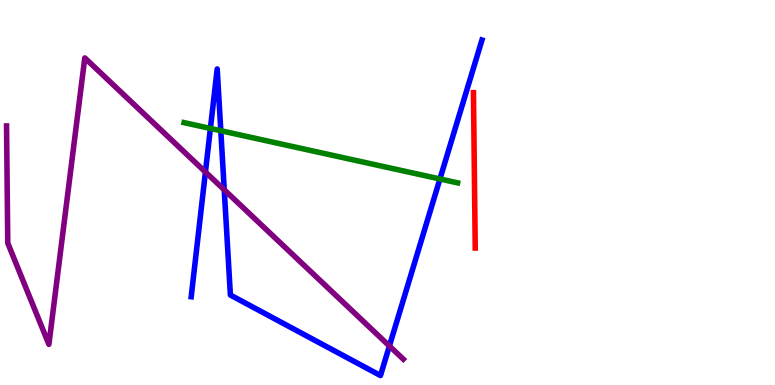[{'lines': ['blue', 'red'], 'intersections': []}, {'lines': ['green', 'red'], 'intersections': []}, {'lines': ['purple', 'red'], 'intersections': []}, {'lines': ['blue', 'green'], 'intersections': [{'x': 2.71, 'y': 6.66}, {'x': 2.85, 'y': 6.6}, {'x': 5.68, 'y': 5.35}]}, {'lines': ['blue', 'purple'], 'intersections': [{'x': 2.65, 'y': 5.53}, {'x': 2.89, 'y': 5.07}, {'x': 5.02, 'y': 1.01}]}, {'lines': ['green', 'purple'], 'intersections': []}]